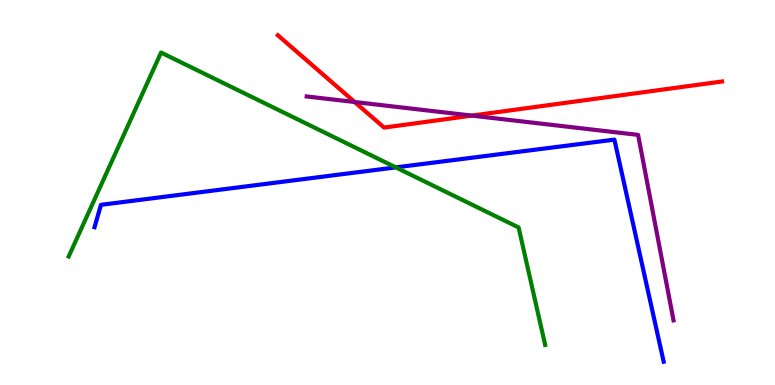[{'lines': ['blue', 'red'], 'intersections': []}, {'lines': ['green', 'red'], 'intersections': []}, {'lines': ['purple', 'red'], 'intersections': [{'x': 4.58, 'y': 7.35}, {'x': 6.09, 'y': 7.0}]}, {'lines': ['blue', 'green'], 'intersections': [{'x': 5.11, 'y': 5.65}]}, {'lines': ['blue', 'purple'], 'intersections': []}, {'lines': ['green', 'purple'], 'intersections': []}]